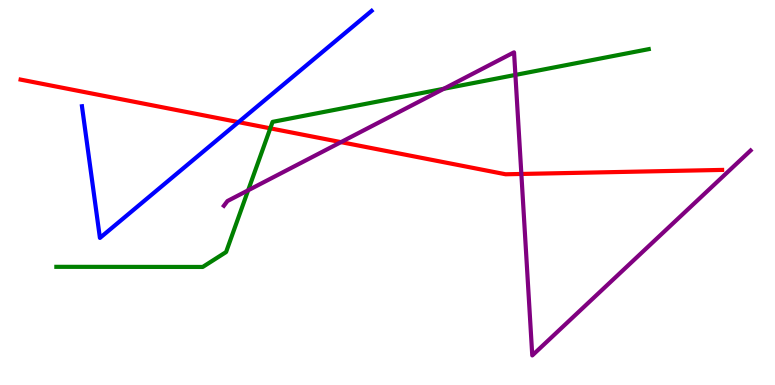[{'lines': ['blue', 'red'], 'intersections': [{'x': 3.08, 'y': 6.83}]}, {'lines': ['green', 'red'], 'intersections': [{'x': 3.49, 'y': 6.67}]}, {'lines': ['purple', 'red'], 'intersections': [{'x': 4.4, 'y': 6.31}, {'x': 6.73, 'y': 5.48}]}, {'lines': ['blue', 'green'], 'intersections': []}, {'lines': ['blue', 'purple'], 'intersections': []}, {'lines': ['green', 'purple'], 'intersections': [{'x': 3.2, 'y': 5.06}, {'x': 5.73, 'y': 7.69}, {'x': 6.65, 'y': 8.05}]}]